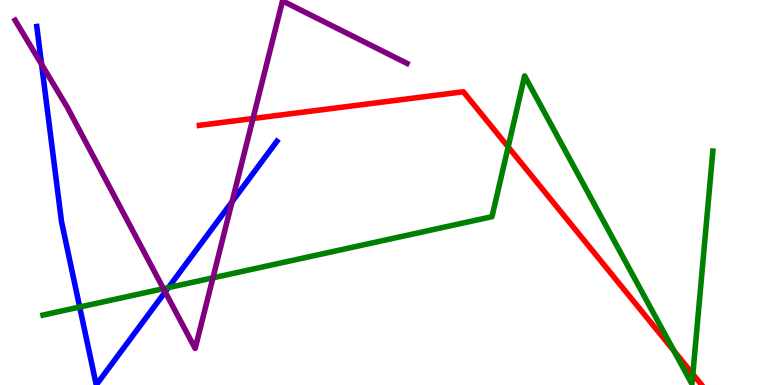[{'lines': ['blue', 'red'], 'intersections': []}, {'lines': ['green', 'red'], 'intersections': [{'x': 6.56, 'y': 6.18}, {'x': 8.7, 'y': 0.885}, {'x': 8.94, 'y': 0.283}]}, {'lines': ['purple', 'red'], 'intersections': [{'x': 3.26, 'y': 6.92}]}, {'lines': ['blue', 'green'], 'intersections': [{'x': 1.03, 'y': 2.03}, {'x': 2.17, 'y': 2.53}]}, {'lines': ['blue', 'purple'], 'intersections': [{'x': 0.537, 'y': 8.33}, {'x': 2.13, 'y': 2.42}, {'x': 2.99, 'y': 4.76}]}, {'lines': ['green', 'purple'], 'intersections': [{'x': 2.11, 'y': 2.5}, {'x': 2.75, 'y': 2.78}]}]